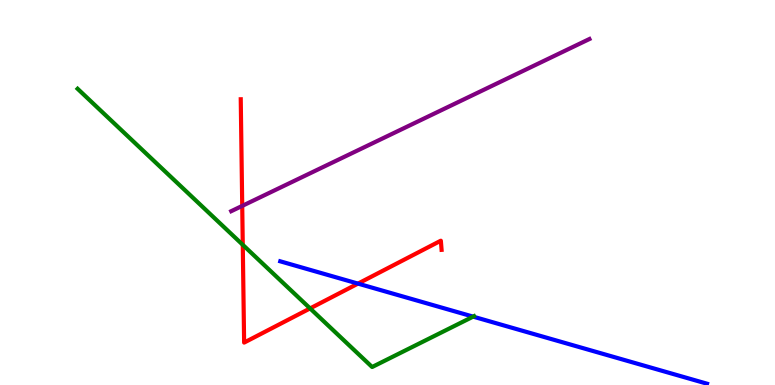[{'lines': ['blue', 'red'], 'intersections': [{'x': 4.62, 'y': 2.63}]}, {'lines': ['green', 'red'], 'intersections': [{'x': 3.13, 'y': 3.64}, {'x': 4.0, 'y': 1.99}]}, {'lines': ['purple', 'red'], 'intersections': [{'x': 3.13, 'y': 4.65}]}, {'lines': ['blue', 'green'], 'intersections': [{'x': 6.11, 'y': 1.78}]}, {'lines': ['blue', 'purple'], 'intersections': []}, {'lines': ['green', 'purple'], 'intersections': []}]